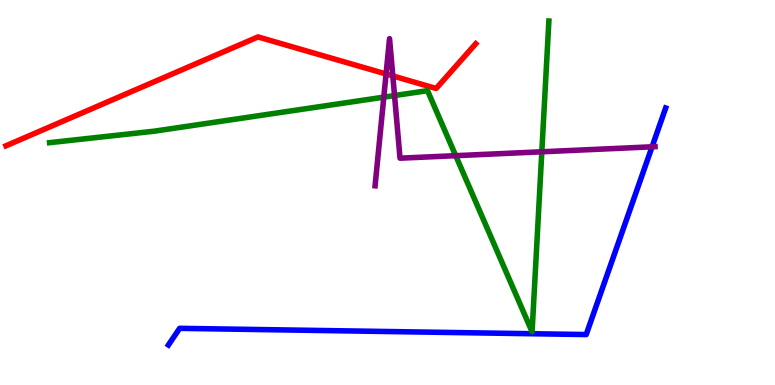[{'lines': ['blue', 'red'], 'intersections': []}, {'lines': ['green', 'red'], 'intersections': []}, {'lines': ['purple', 'red'], 'intersections': [{'x': 4.98, 'y': 8.08}, {'x': 5.07, 'y': 8.03}]}, {'lines': ['blue', 'green'], 'intersections': []}, {'lines': ['blue', 'purple'], 'intersections': [{'x': 8.41, 'y': 6.19}]}, {'lines': ['green', 'purple'], 'intersections': [{'x': 4.95, 'y': 7.48}, {'x': 5.09, 'y': 7.52}, {'x': 5.88, 'y': 5.96}, {'x': 6.99, 'y': 6.06}]}]